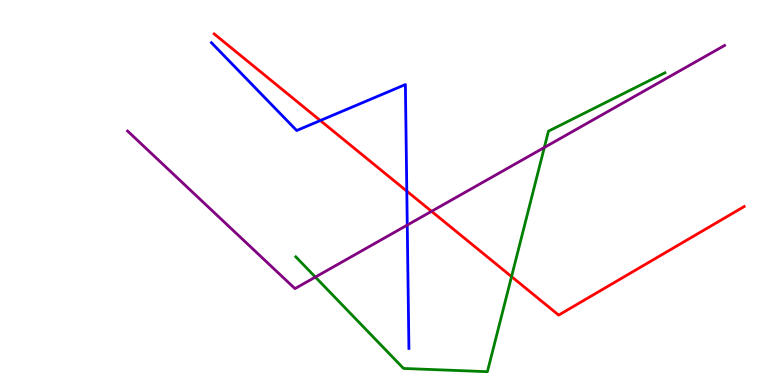[{'lines': ['blue', 'red'], 'intersections': [{'x': 4.13, 'y': 6.87}, {'x': 5.25, 'y': 5.04}]}, {'lines': ['green', 'red'], 'intersections': [{'x': 6.6, 'y': 2.82}]}, {'lines': ['purple', 'red'], 'intersections': [{'x': 5.57, 'y': 4.51}]}, {'lines': ['blue', 'green'], 'intersections': []}, {'lines': ['blue', 'purple'], 'intersections': [{'x': 5.25, 'y': 4.15}]}, {'lines': ['green', 'purple'], 'intersections': [{'x': 4.07, 'y': 2.8}, {'x': 7.02, 'y': 6.17}]}]